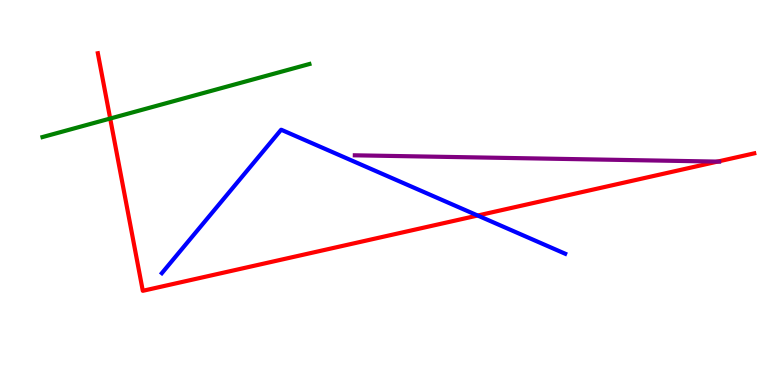[{'lines': ['blue', 'red'], 'intersections': [{'x': 6.16, 'y': 4.4}]}, {'lines': ['green', 'red'], 'intersections': [{'x': 1.42, 'y': 6.92}]}, {'lines': ['purple', 'red'], 'intersections': [{'x': 9.26, 'y': 5.8}]}, {'lines': ['blue', 'green'], 'intersections': []}, {'lines': ['blue', 'purple'], 'intersections': []}, {'lines': ['green', 'purple'], 'intersections': []}]